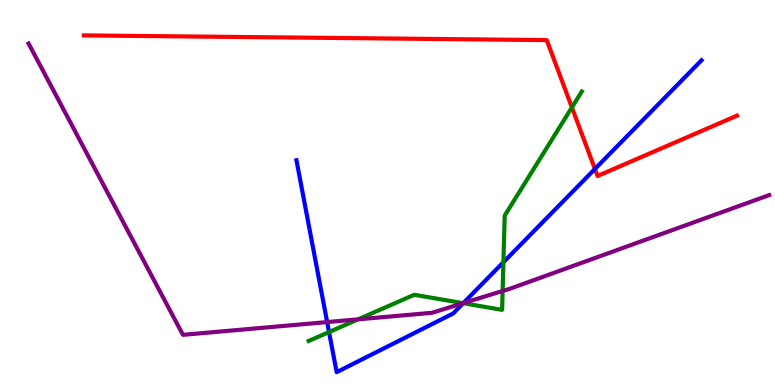[{'lines': ['blue', 'red'], 'intersections': [{'x': 7.68, 'y': 5.61}]}, {'lines': ['green', 'red'], 'intersections': [{'x': 7.38, 'y': 7.21}]}, {'lines': ['purple', 'red'], 'intersections': []}, {'lines': ['blue', 'green'], 'intersections': [{'x': 4.25, 'y': 1.37}, {'x': 5.98, 'y': 2.12}, {'x': 6.5, 'y': 3.19}]}, {'lines': ['blue', 'purple'], 'intersections': [{'x': 4.22, 'y': 1.63}, {'x': 5.98, 'y': 2.13}]}, {'lines': ['green', 'purple'], 'intersections': [{'x': 4.62, 'y': 1.71}, {'x': 5.98, 'y': 2.13}, {'x': 6.49, 'y': 2.44}]}]